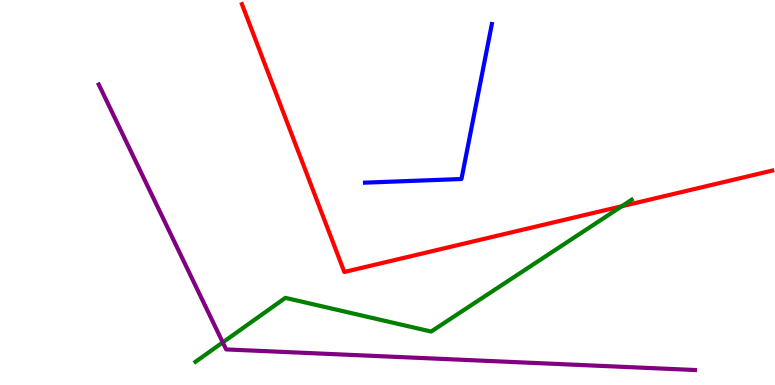[{'lines': ['blue', 'red'], 'intersections': []}, {'lines': ['green', 'red'], 'intersections': [{'x': 8.02, 'y': 4.64}]}, {'lines': ['purple', 'red'], 'intersections': []}, {'lines': ['blue', 'green'], 'intersections': []}, {'lines': ['blue', 'purple'], 'intersections': []}, {'lines': ['green', 'purple'], 'intersections': [{'x': 2.87, 'y': 1.11}]}]